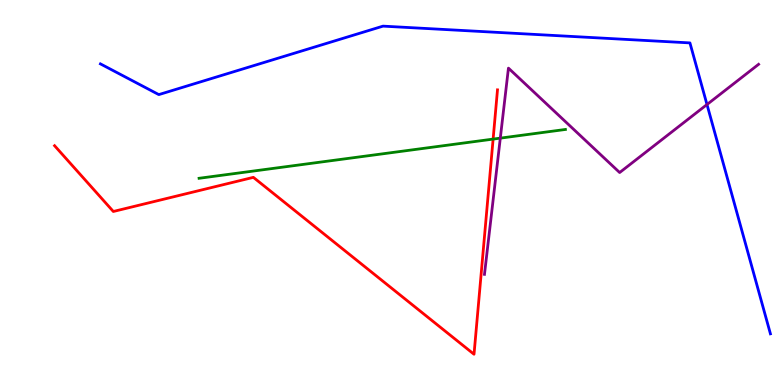[{'lines': ['blue', 'red'], 'intersections': []}, {'lines': ['green', 'red'], 'intersections': [{'x': 6.36, 'y': 6.39}]}, {'lines': ['purple', 'red'], 'intersections': []}, {'lines': ['blue', 'green'], 'intersections': []}, {'lines': ['blue', 'purple'], 'intersections': [{'x': 9.12, 'y': 7.29}]}, {'lines': ['green', 'purple'], 'intersections': [{'x': 6.46, 'y': 6.41}]}]